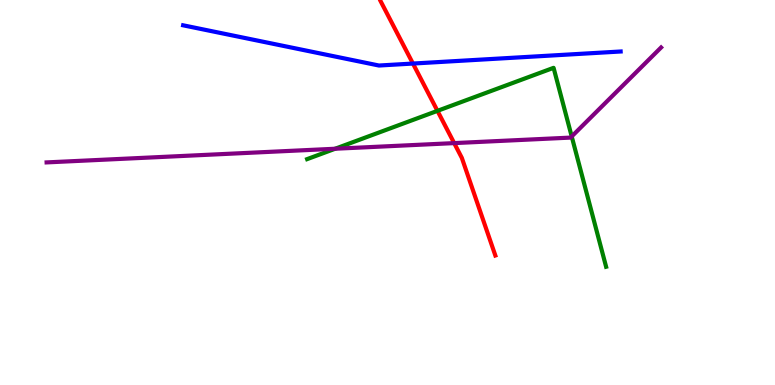[{'lines': ['blue', 'red'], 'intersections': [{'x': 5.33, 'y': 8.35}]}, {'lines': ['green', 'red'], 'intersections': [{'x': 5.64, 'y': 7.12}]}, {'lines': ['purple', 'red'], 'intersections': [{'x': 5.86, 'y': 6.28}]}, {'lines': ['blue', 'green'], 'intersections': []}, {'lines': ['blue', 'purple'], 'intersections': []}, {'lines': ['green', 'purple'], 'intersections': [{'x': 4.32, 'y': 6.14}, {'x': 7.38, 'y': 6.46}]}]